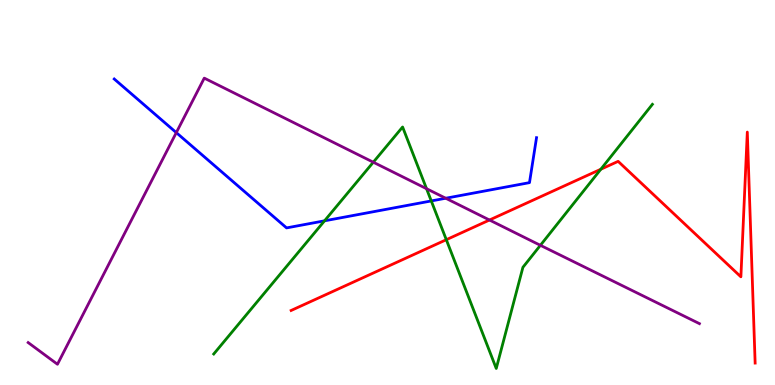[{'lines': ['blue', 'red'], 'intersections': []}, {'lines': ['green', 'red'], 'intersections': [{'x': 5.76, 'y': 3.77}, {'x': 7.75, 'y': 5.6}]}, {'lines': ['purple', 'red'], 'intersections': [{'x': 6.32, 'y': 4.29}]}, {'lines': ['blue', 'green'], 'intersections': [{'x': 4.19, 'y': 4.26}, {'x': 5.56, 'y': 4.78}]}, {'lines': ['blue', 'purple'], 'intersections': [{'x': 2.27, 'y': 6.56}, {'x': 5.75, 'y': 4.85}]}, {'lines': ['green', 'purple'], 'intersections': [{'x': 4.82, 'y': 5.79}, {'x': 5.5, 'y': 5.1}, {'x': 6.97, 'y': 3.63}]}]